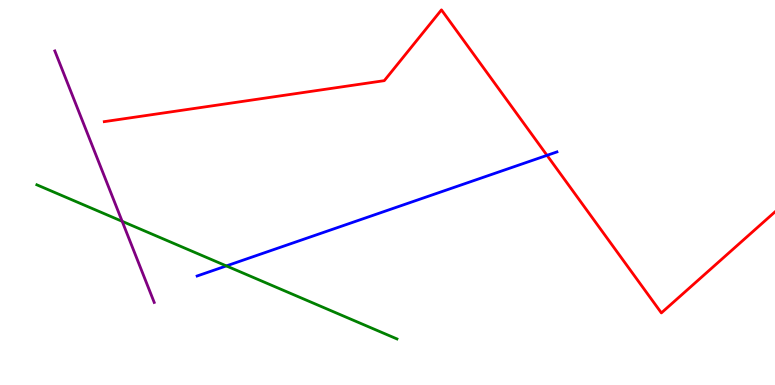[{'lines': ['blue', 'red'], 'intersections': [{'x': 7.06, 'y': 5.97}]}, {'lines': ['green', 'red'], 'intersections': []}, {'lines': ['purple', 'red'], 'intersections': []}, {'lines': ['blue', 'green'], 'intersections': [{'x': 2.92, 'y': 3.09}]}, {'lines': ['blue', 'purple'], 'intersections': []}, {'lines': ['green', 'purple'], 'intersections': [{'x': 1.58, 'y': 4.25}]}]